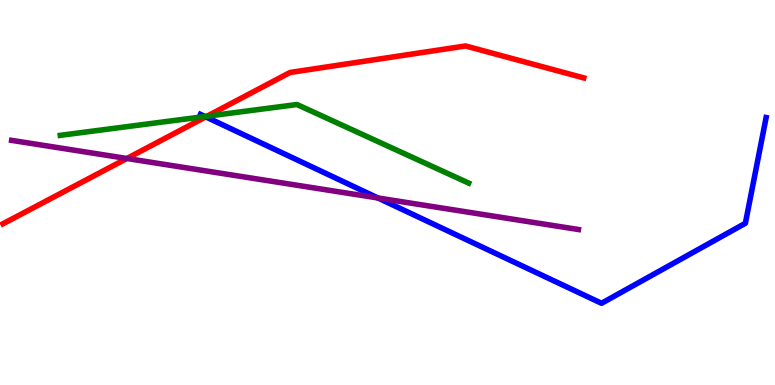[{'lines': ['blue', 'red'], 'intersections': [{'x': 2.66, 'y': 6.96}]}, {'lines': ['green', 'red'], 'intersections': [{'x': 2.67, 'y': 6.98}]}, {'lines': ['purple', 'red'], 'intersections': [{'x': 1.64, 'y': 5.88}]}, {'lines': ['blue', 'green'], 'intersections': [{'x': 2.64, 'y': 6.97}]}, {'lines': ['blue', 'purple'], 'intersections': [{'x': 4.88, 'y': 4.86}]}, {'lines': ['green', 'purple'], 'intersections': []}]